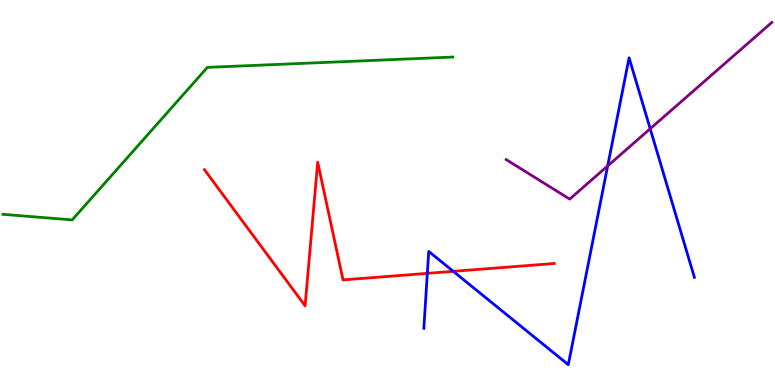[{'lines': ['blue', 'red'], 'intersections': [{'x': 5.51, 'y': 2.9}, {'x': 5.85, 'y': 2.95}]}, {'lines': ['green', 'red'], 'intersections': []}, {'lines': ['purple', 'red'], 'intersections': []}, {'lines': ['blue', 'green'], 'intersections': []}, {'lines': ['blue', 'purple'], 'intersections': [{'x': 7.84, 'y': 5.69}, {'x': 8.39, 'y': 6.66}]}, {'lines': ['green', 'purple'], 'intersections': []}]